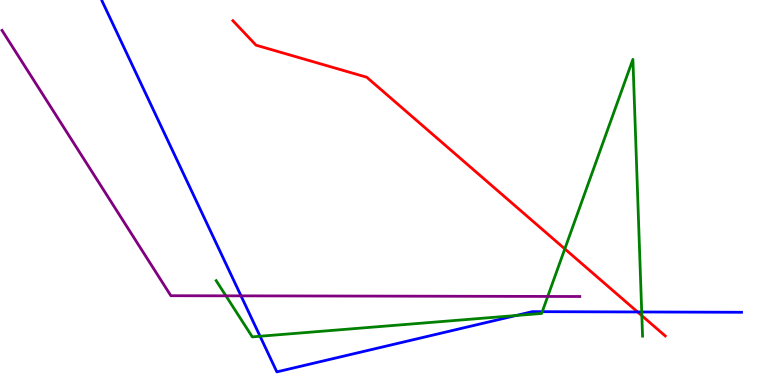[{'lines': ['blue', 'red'], 'intersections': [{'x': 8.23, 'y': 1.9}]}, {'lines': ['green', 'red'], 'intersections': [{'x': 7.29, 'y': 3.54}, {'x': 8.28, 'y': 1.8}]}, {'lines': ['purple', 'red'], 'intersections': []}, {'lines': ['blue', 'green'], 'intersections': [{'x': 3.36, 'y': 1.27}, {'x': 6.66, 'y': 1.8}, {'x': 7.0, 'y': 1.9}, {'x': 8.28, 'y': 1.9}]}, {'lines': ['blue', 'purple'], 'intersections': [{'x': 3.11, 'y': 2.32}]}, {'lines': ['green', 'purple'], 'intersections': [{'x': 2.92, 'y': 2.32}, {'x': 7.07, 'y': 2.3}]}]